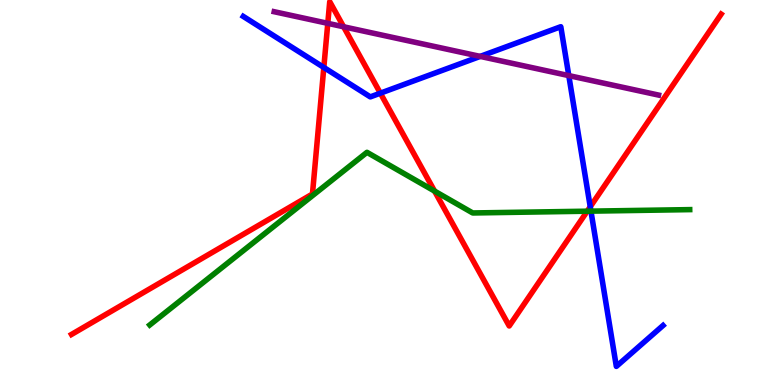[{'lines': ['blue', 'red'], 'intersections': [{'x': 4.18, 'y': 8.25}, {'x': 4.91, 'y': 7.58}, {'x': 7.62, 'y': 4.63}]}, {'lines': ['green', 'red'], 'intersections': [{'x': 5.61, 'y': 5.04}, {'x': 7.58, 'y': 4.51}]}, {'lines': ['purple', 'red'], 'intersections': [{'x': 4.23, 'y': 9.39}, {'x': 4.43, 'y': 9.3}]}, {'lines': ['blue', 'green'], 'intersections': [{'x': 7.63, 'y': 4.52}]}, {'lines': ['blue', 'purple'], 'intersections': [{'x': 6.2, 'y': 8.54}, {'x': 7.34, 'y': 8.04}]}, {'lines': ['green', 'purple'], 'intersections': []}]